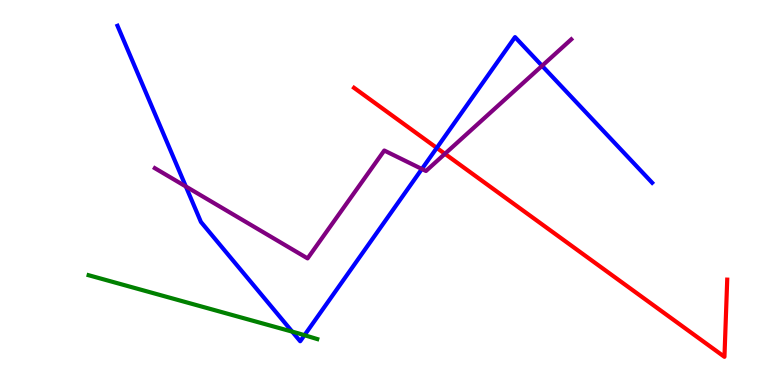[{'lines': ['blue', 'red'], 'intersections': [{'x': 5.64, 'y': 6.16}]}, {'lines': ['green', 'red'], 'intersections': []}, {'lines': ['purple', 'red'], 'intersections': [{'x': 5.74, 'y': 6.0}]}, {'lines': ['blue', 'green'], 'intersections': [{'x': 3.77, 'y': 1.39}, {'x': 3.93, 'y': 1.29}]}, {'lines': ['blue', 'purple'], 'intersections': [{'x': 2.4, 'y': 5.16}, {'x': 5.44, 'y': 5.61}, {'x': 6.99, 'y': 8.29}]}, {'lines': ['green', 'purple'], 'intersections': []}]